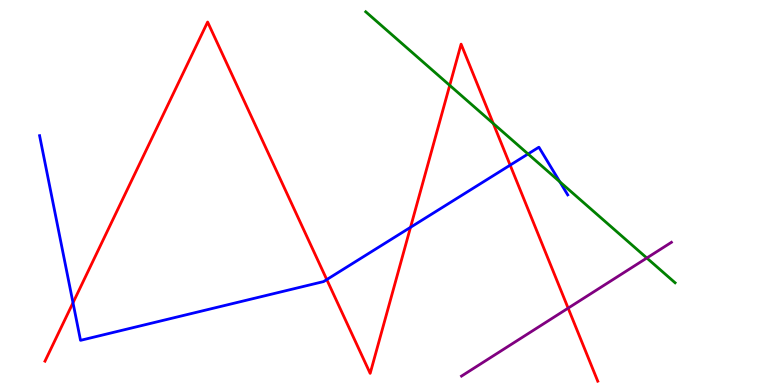[{'lines': ['blue', 'red'], 'intersections': [{'x': 0.942, 'y': 2.14}, {'x': 4.22, 'y': 2.74}, {'x': 5.3, 'y': 4.1}, {'x': 6.58, 'y': 5.71}]}, {'lines': ['green', 'red'], 'intersections': [{'x': 5.8, 'y': 7.78}, {'x': 6.36, 'y': 6.79}]}, {'lines': ['purple', 'red'], 'intersections': [{'x': 7.33, 'y': 2.0}]}, {'lines': ['blue', 'green'], 'intersections': [{'x': 6.81, 'y': 6.0}, {'x': 7.22, 'y': 5.28}]}, {'lines': ['blue', 'purple'], 'intersections': []}, {'lines': ['green', 'purple'], 'intersections': [{'x': 8.35, 'y': 3.3}]}]